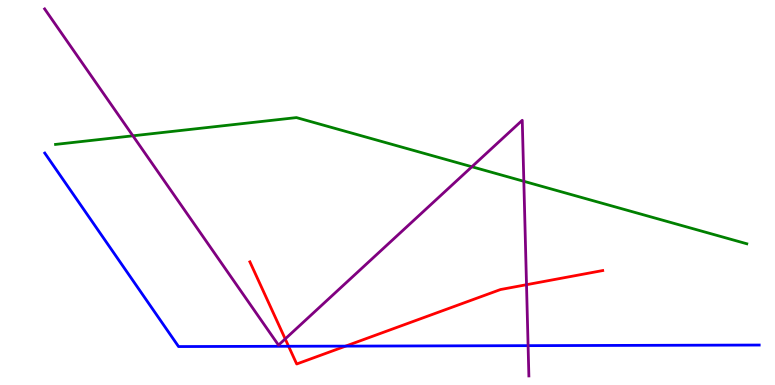[{'lines': ['blue', 'red'], 'intersections': [{'x': 3.72, 'y': 1.01}, {'x': 4.46, 'y': 1.01}]}, {'lines': ['green', 'red'], 'intersections': []}, {'lines': ['purple', 'red'], 'intersections': [{'x': 3.68, 'y': 1.2}, {'x': 6.79, 'y': 2.61}]}, {'lines': ['blue', 'green'], 'intersections': []}, {'lines': ['blue', 'purple'], 'intersections': [{'x': 6.81, 'y': 1.02}]}, {'lines': ['green', 'purple'], 'intersections': [{'x': 1.71, 'y': 6.47}, {'x': 6.09, 'y': 5.67}, {'x': 6.76, 'y': 5.29}]}]